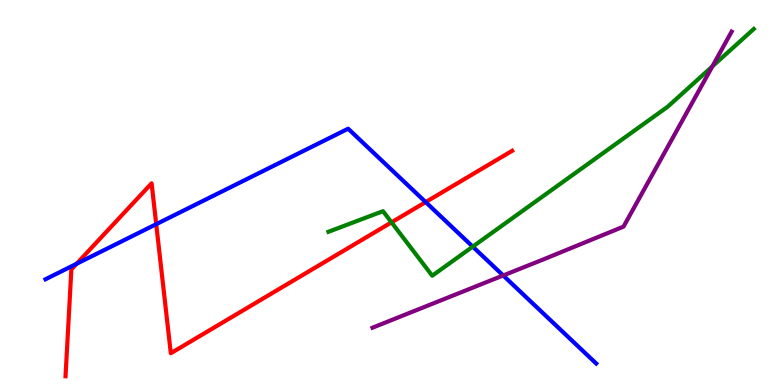[{'lines': ['blue', 'red'], 'intersections': [{'x': 0.988, 'y': 3.15}, {'x': 2.02, 'y': 4.18}, {'x': 5.49, 'y': 4.75}]}, {'lines': ['green', 'red'], 'intersections': [{'x': 5.05, 'y': 4.22}]}, {'lines': ['purple', 'red'], 'intersections': []}, {'lines': ['blue', 'green'], 'intersections': [{'x': 6.1, 'y': 3.59}]}, {'lines': ['blue', 'purple'], 'intersections': [{'x': 6.49, 'y': 2.84}]}, {'lines': ['green', 'purple'], 'intersections': [{'x': 9.19, 'y': 8.28}]}]